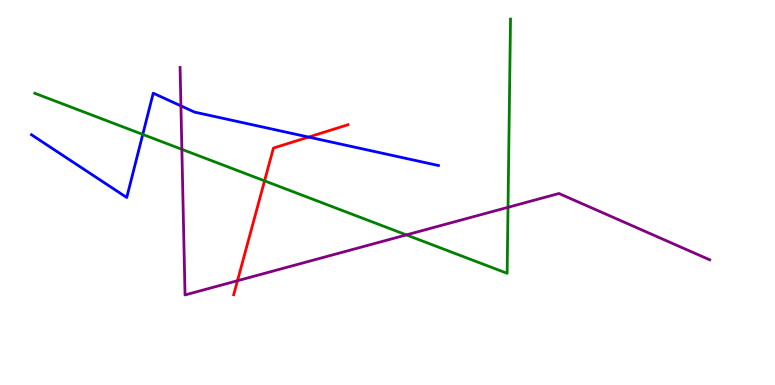[{'lines': ['blue', 'red'], 'intersections': [{'x': 3.98, 'y': 6.44}]}, {'lines': ['green', 'red'], 'intersections': [{'x': 3.41, 'y': 5.3}]}, {'lines': ['purple', 'red'], 'intersections': [{'x': 3.06, 'y': 2.71}]}, {'lines': ['blue', 'green'], 'intersections': [{'x': 1.84, 'y': 6.51}]}, {'lines': ['blue', 'purple'], 'intersections': [{'x': 2.33, 'y': 7.25}]}, {'lines': ['green', 'purple'], 'intersections': [{'x': 2.35, 'y': 6.12}, {'x': 5.24, 'y': 3.9}, {'x': 6.56, 'y': 4.62}]}]